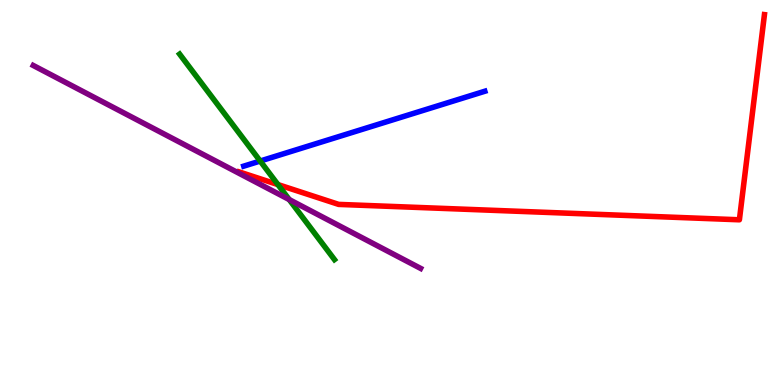[{'lines': ['blue', 'red'], 'intersections': []}, {'lines': ['green', 'red'], 'intersections': [{'x': 3.59, 'y': 5.21}]}, {'lines': ['purple', 'red'], 'intersections': []}, {'lines': ['blue', 'green'], 'intersections': [{'x': 3.36, 'y': 5.82}]}, {'lines': ['blue', 'purple'], 'intersections': []}, {'lines': ['green', 'purple'], 'intersections': [{'x': 3.73, 'y': 4.82}]}]